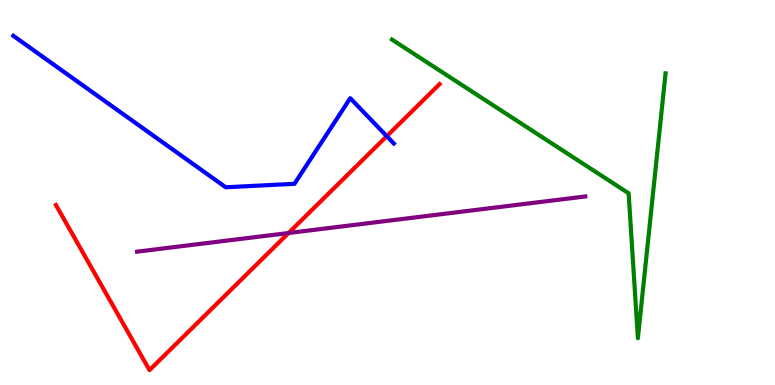[{'lines': ['blue', 'red'], 'intersections': [{'x': 4.99, 'y': 6.46}]}, {'lines': ['green', 'red'], 'intersections': []}, {'lines': ['purple', 'red'], 'intersections': [{'x': 3.72, 'y': 3.95}]}, {'lines': ['blue', 'green'], 'intersections': []}, {'lines': ['blue', 'purple'], 'intersections': []}, {'lines': ['green', 'purple'], 'intersections': []}]